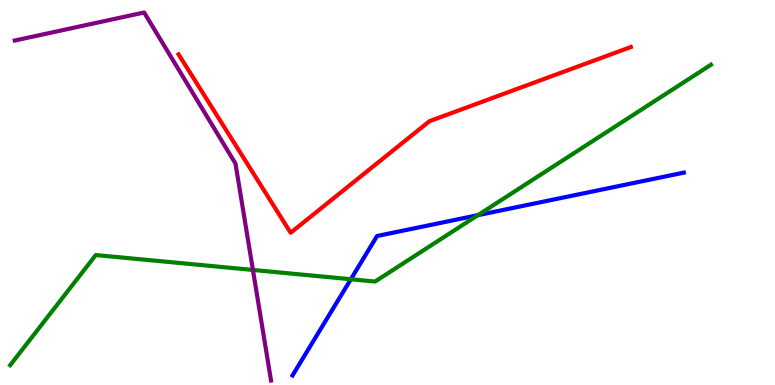[{'lines': ['blue', 'red'], 'intersections': []}, {'lines': ['green', 'red'], 'intersections': []}, {'lines': ['purple', 'red'], 'intersections': []}, {'lines': ['blue', 'green'], 'intersections': [{'x': 4.53, 'y': 2.75}, {'x': 6.17, 'y': 4.41}]}, {'lines': ['blue', 'purple'], 'intersections': []}, {'lines': ['green', 'purple'], 'intersections': [{'x': 3.26, 'y': 2.99}]}]